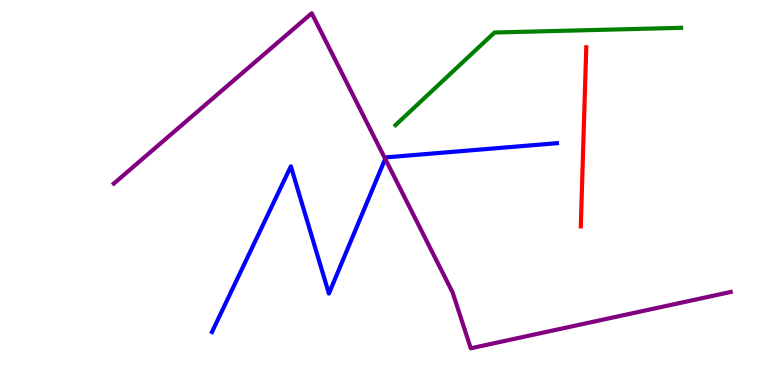[{'lines': ['blue', 'red'], 'intersections': []}, {'lines': ['green', 'red'], 'intersections': []}, {'lines': ['purple', 'red'], 'intersections': []}, {'lines': ['blue', 'green'], 'intersections': []}, {'lines': ['blue', 'purple'], 'intersections': [{'x': 4.97, 'y': 5.87}]}, {'lines': ['green', 'purple'], 'intersections': []}]